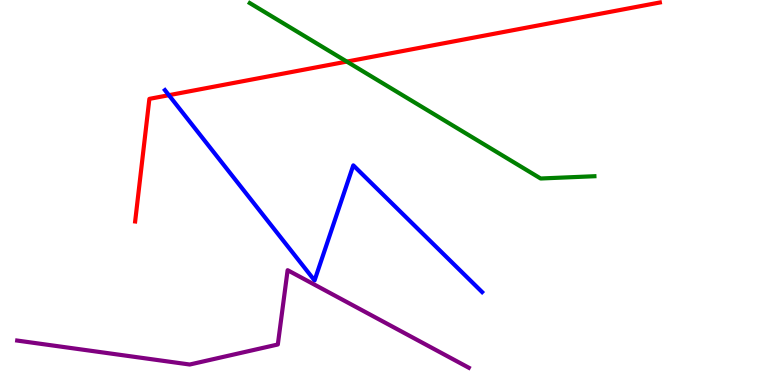[{'lines': ['blue', 'red'], 'intersections': [{'x': 2.18, 'y': 7.53}]}, {'lines': ['green', 'red'], 'intersections': [{'x': 4.48, 'y': 8.4}]}, {'lines': ['purple', 'red'], 'intersections': []}, {'lines': ['blue', 'green'], 'intersections': []}, {'lines': ['blue', 'purple'], 'intersections': []}, {'lines': ['green', 'purple'], 'intersections': []}]